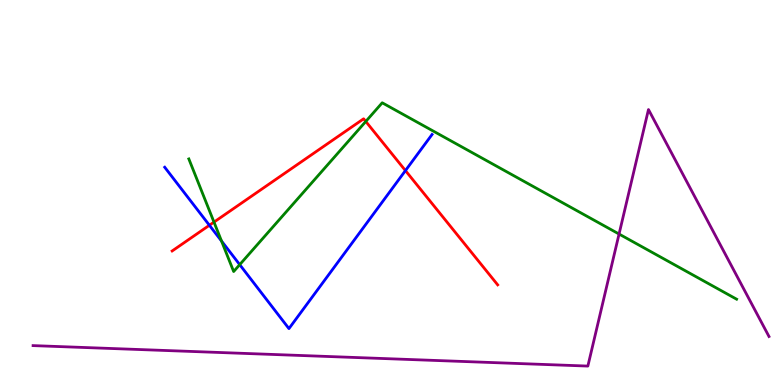[{'lines': ['blue', 'red'], 'intersections': [{'x': 2.7, 'y': 4.15}, {'x': 5.23, 'y': 5.57}]}, {'lines': ['green', 'red'], 'intersections': [{'x': 2.76, 'y': 4.23}, {'x': 4.72, 'y': 6.85}]}, {'lines': ['purple', 'red'], 'intersections': []}, {'lines': ['blue', 'green'], 'intersections': [{'x': 2.86, 'y': 3.74}, {'x': 3.09, 'y': 3.13}]}, {'lines': ['blue', 'purple'], 'intersections': []}, {'lines': ['green', 'purple'], 'intersections': [{'x': 7.99, 'y': 3.92}]}]